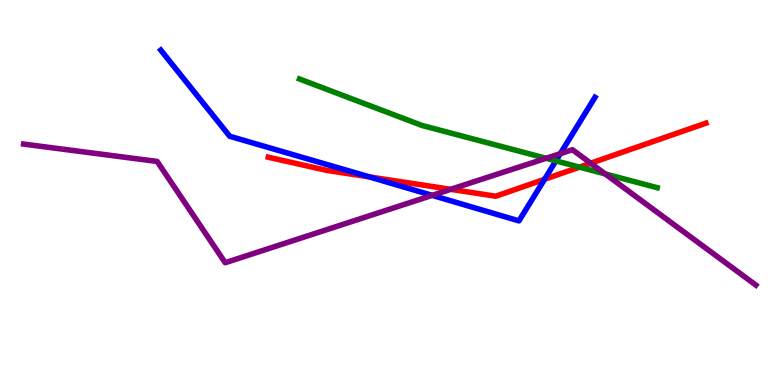[{'lines': ['blue', 'red'], 'intersections': [{'x': 4.77, 'y': 5.41}, {'x': 7.03, 'y': 5.34}]}, {'lines': ['green', 'red'], 'intersections': [{'x': 7.48, 'y': 5.66}]}, {'lines': ['purple', 'red'], 'intersections': [{'x': 5.82, 'y': 5.08}, {'x': 7.62, 'y': 5.76}]}, {'lines': ['blue', 'green'], 'intersections': [{'x': 7.17, 'y': 5.82}]}, {'lines': ['blue', 'purple'], 'intersections': [{'x': 5.58, 'y': 4.93}, {'x': 7.23, 'y': 6.01}]}, {'lines': ['green', 'purple'], 'intersections': [{'x': 7.05, 'y': 5.89}, {'x': 7.81, 'y': 5.48}]}]